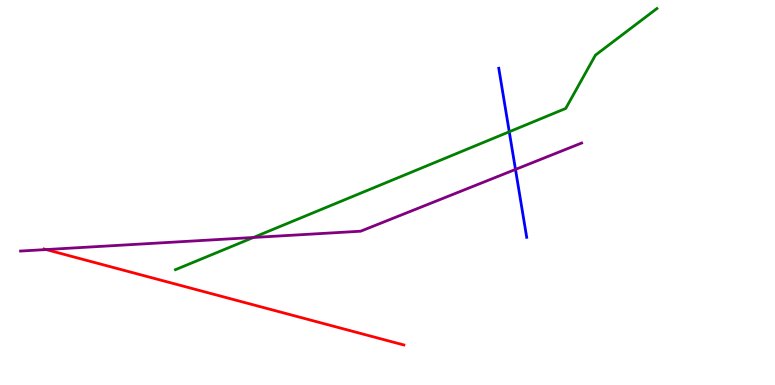[{'lines': ['blue', 'red'], 'intersections': []}, {'lines': ['green', 'red'], 'intersections': []}, {'lines': ['purple', 'red'], 'intersections': [{'x': 0.595, 'y': 3.52}]}, {'lines': ['blue', 'green'], 'intersections': [{'x': 6.57, 'y': 6.58}]}, {'lines': ['blue', 'purple'], 'intersections': [{'x': 6.65, 'y': 5.6}]}, {'lines': ['green', 'purple'], 'intersections': [{'x': 3.27, 'y': 3.83}]}]